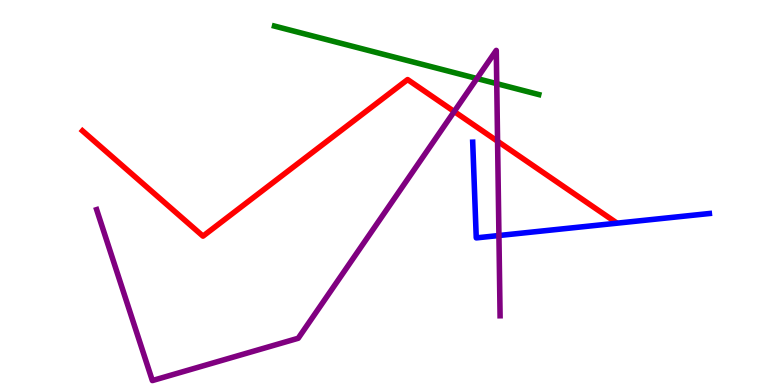[{'lines': ['blue', 'red'], 'intersections': []}, {'lines': ['green', 'red'], 'intersections': []}, {'lines': ['purple', 'red'], 'intersections': [{'x': 5.86, 'y': 7.1}, {'x': 6.42, 'y': 6.33}]}, {'lines': ['blue', 'green'], 'intersections': []}, {'lines': ['blue', 'purple'], 'intersections': [{'x': 6.44, 'y': 3.88}]}, {'lines': ['green', 'purple'], 'intersections': [{'x': 6.15, 'y': 7.96}, {'x': 6.41, 'y': 7.83}]}]